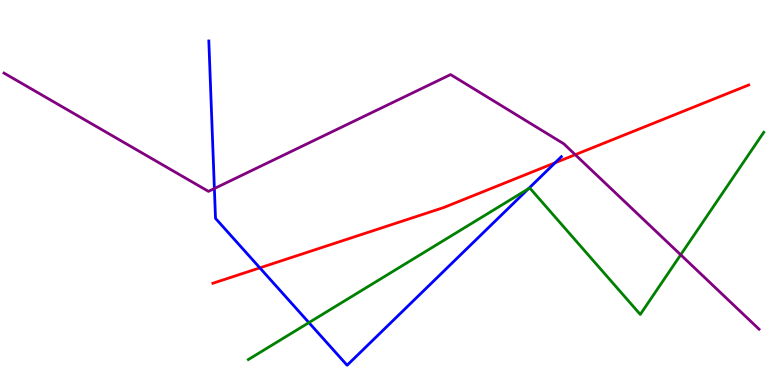[{'lines': ['blue', 'red'], 'intersections': [{'x': 3.35, 'y': 3.04}, {'x': 7.16, 'y': 5.77}]}, {'lines': ['green', 'red'], 'intersections': []}, {'lines': ['purple', 'red'], 'intersections': [{'x': 7.42, 'y': 5.98}]}, {'lines': ['blue', 'green'], 'intersections': [{'x': 3.99, 'y': 1.62}, {'x': 6.82, 'y': 5.1}]}, {'lines': ['blue', 'purple'], 'intersections': [{'x': 2.77, 'y': 5.1}]}, {'lines': ['green', 'purple'], 'intersections': [{'x': 8.78, 'y': 3.38}]}]